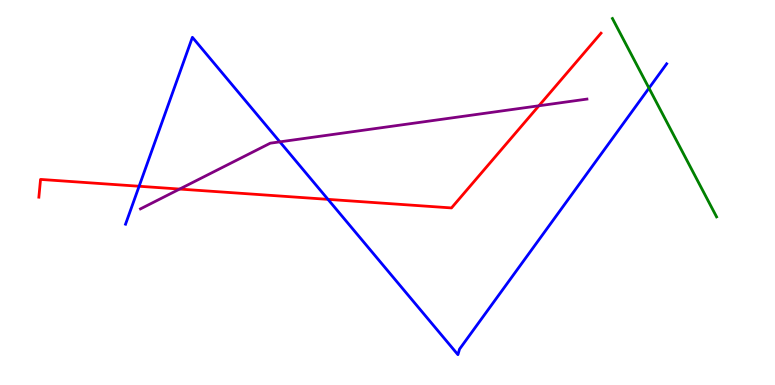[{'lines': ['blue', 'red'], 'intersections': [{'x': 1.8, 'y': 5.16}, {'x': 4.23, 'y': 4.82}]}, {'lines': ['green', 'red'], 'intersections': []}, {'lines': ['purple', 'red'], 'intersections': [{'x': 2.32, 'y': 5.09}, {'x': 6.95, 'y': 7.25}]}, {'lines': ['blue', 'green'], 'intersections': [{'x': 8.37, 'y': 7.71}]}, {'lines': ['blue', 'purple'], 'intersections': [{'x': 3.61, 'y': 6.32}]}, {'lines': ['green', 'purple'], 'intersections': []}]